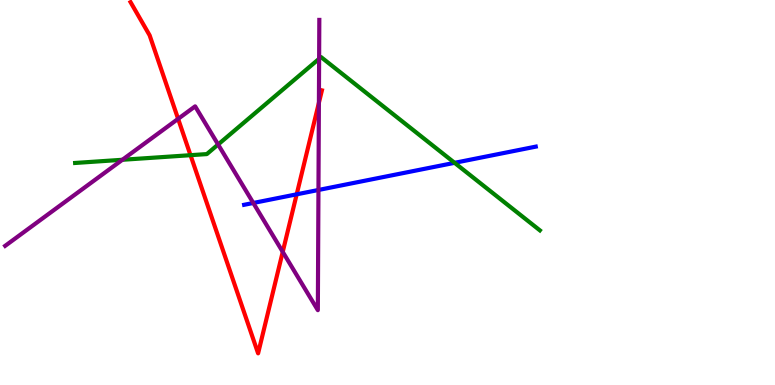[{'lines': ['blue', 'red'], 'intersections': [{'x': 3.83, 'y': 4.95}]}, {'lines': ['green', 'red'], 'intersections': [{'x': 2.46, 'y': 5.97}]}, {'lines': ['purple', 'red'], 'intersections': [{'x': 2.3, 'y': 6.91}, {'x': 3.65, 'y': 3.46}, {'x': 4.11, 'y': 7.33}]}, {'lines': ['blue', 'green'], 'intersections': [{'x': 5.87, 'y': 5.77}]}, {'lines': ['blue', 'purple'], 'intersections': [{'x': 3.27, 'y': 4.73}, {'x': 4.11, 'y': 5.07}]}, {'lines': ['green', 'purple'], 'intersections': [{'x': 1.58, 'y': 5.85}, {'x': 2.81, 'y': 6.25}, {'x': 4.12, 'y': 8.47}]}]